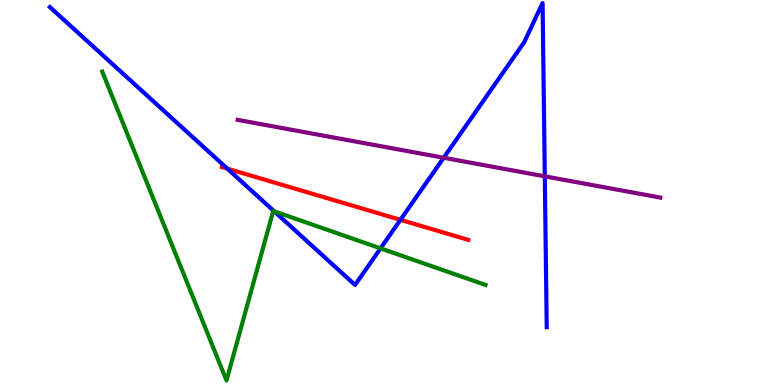[{'lines': ['blue', 'red'], 'intersections': [{'x': 2.93, 'y': 5.62}, {'x': 5.17, 'y': 4.29}]}, {'lines': ['green', 'red'], 'intersections': []}, {'lines': ['purple', 'red'], 'intersections': []}, {'lines': ['blue', 'green'], 'intersections': [{'x': 3.54, 'y': 4.51}, {'x': 4.91, 'y': 3.55}]}, {'lines': ['blue', 'purple'], 'intersections': [{'x': 5.73, 'y': 5.9}, {'x': 7.03, 'y': 5.42}]}, {'lines': ['green', 'purple'], 'intersections': []}]